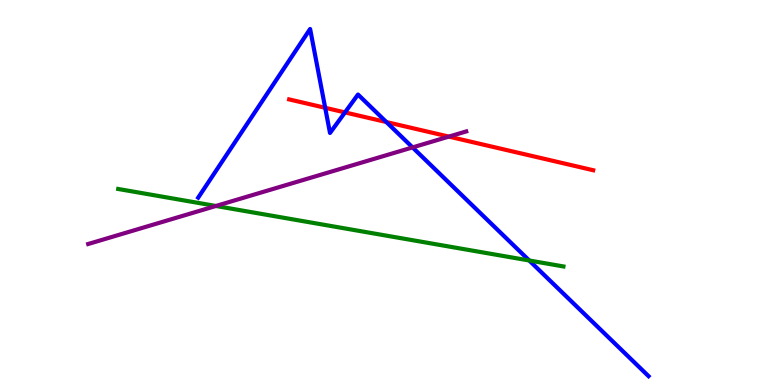[{'lines': ['blue', 'red'], 'intersections': [{'x': 4.2, 'y': 7.2}, {'x': 4.45, 'y': 7.08}, {'x': 4.99, 'y': 6.83}]}, {'lines': ['green', 'red'], 'intersections': []}, {'lines': ['purple', 'red'], 'intersections': [{'x': 5.79, 'y': 6.45}]}, {'lines': ['blue', 'green'], 'intersections': [{'x': 6.83, 'y': 3.23}]}, {'lines': ['blue', 'purple'], 'intersections': [{'x': 5.32, 'y': 6.17}]}, {'lines': ['green', 'purple'], 'intersections': [{'x': 2.79, 'y': 4.65}]}]